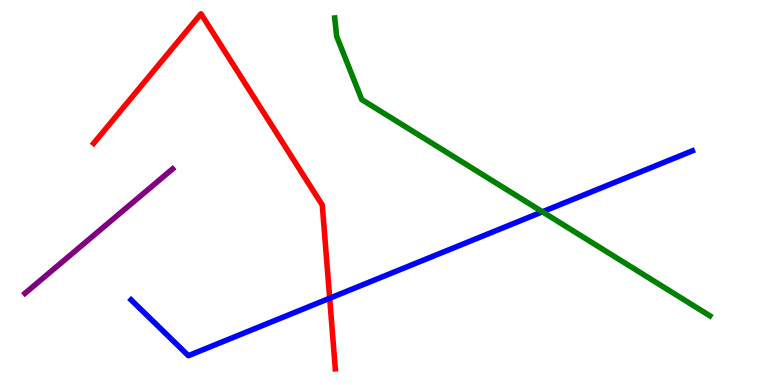[{'lines': ['blue', 'red'], 'intersections': [{'x': 4.25, 'y': 2.25}]}, {'lines': ['green', 'red'], 'intersections': []}, {'lines': ['purple', 'red'], 'intersections': []}, {'lines': ['blue', 'green'], 'intersections': [{'x': 7.0, 'y': 4.5}]}, {'lines': ['blue', 'purple'], 'intersections': []}, {'lines': ['green', 'purple'], 'intersections': []}]